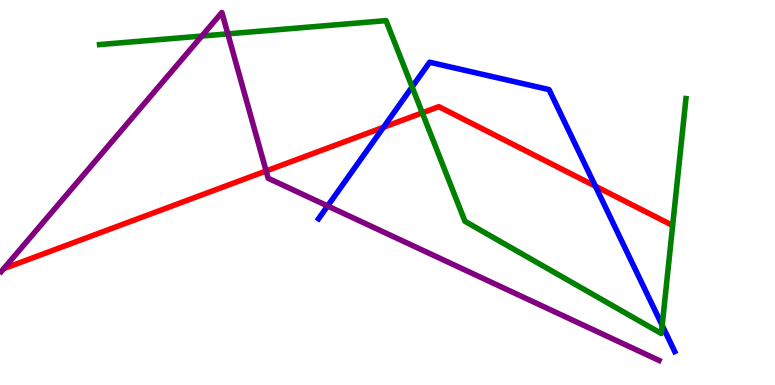[{'lines': ['blue', 'red'], 'intersections': [{'x': 4.95, 'y': 6.69}, {'x': 7.68, 'y': 5.16}]}, {'lines': ['green', 'red'], 'intersections': [{'x': 5.45, 'y': 7.07}]}, {'lines': ['purple', 'red'], 'intersections': [{'x': 3.43, 'y': 5.56}]}, {'lines': ['blue', 'green'], 'intersections': [{'x': 5.32, 'y': 7.74}, {'x': 8.54, 'y': 1.55}]}, {'lines': ['blue', 'purple'], 'intersections': [{'x': 4.23, 'y': 4.65}]}, {'lines': ['green', 'purple'], 'intersections': [{'x': 2.6, 'y': 9.06}, {'x': 2.94, 'y': 9.12}]}]